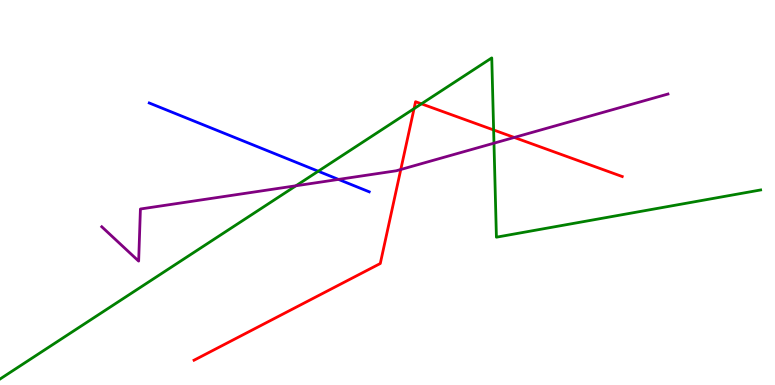[{'lines': ['blue', 'red'], 'intersections': []}, {'lines': ['green', 'red'], 'intersections': [{'x': 5.34, 'y': 7.18}, {'x': 5.44, 'y': 7.3}, {'x': 6.37, 'y': 6.62}]}, {'lines': ['purple', 'red'], 'intersections': [{'x': 5.17, 'y': 5.6}, {'x': 6.64, 'y': 6.43}]}, {'lines': ['blue', 'green'], 'intersections': [{'x': 4.11, 'y': 5.55}]}, {'lines': ['blue', 'purple'], 'intersections': [{'x': 4.37, 'y': 5.34}]}, {'lines': ['green', 'purple'], 'intersections': [{'x': 3.82, 'y': 5.17}, {'x': 6.37, 'y': 6.28}]}]